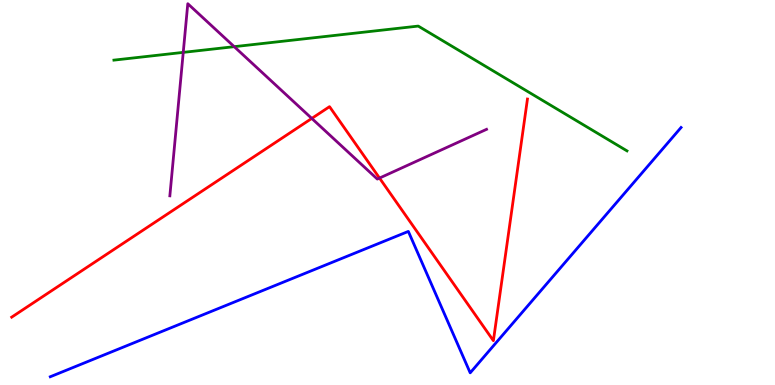[{'lines': ['blue', 'red'], 'intersections': []}, {'lines': ['green', 'red'], 'intersections': []}, {'lines': ['purple', 'red'], 'intersections': [{'x': 4.02, 'y': 6.92}, {'x': 4.9, 'y': 5.37}]}, {'lines': ['blue', 'green'], 'intersections': []}, {'lines': ['blue', 'purple'], 'intersections': []}, {'lines': ['green', 'purple'], 'intersections': [{'x': 2.36, 'y': 8.64}, {'x': 3.02, 'y': 8.79}]}]